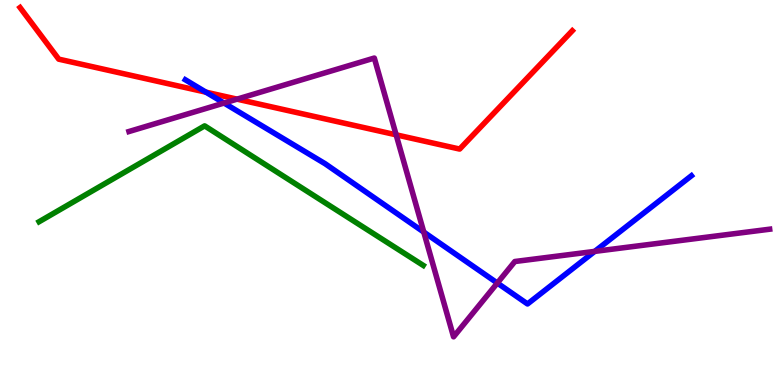[{'lines': ['blue', 'red'], 'intersections': [{'x': 2.66, 'y': 7.61}]}, {'lines': ['green', 'red'], 'intersections': []}, {'lines': ['purple', 'red'], 'intersections': [{'x': 3.06, 'y': 7.42}, {'x': 5.11, 'y': 6.5}]}, {'lines': ['blue', 'green'], 'intersections': []}, {'lines': ['blue', 'purple'], 'intersections': [{'x': 2.89, 'y': 7.32}, {'x': 5.47, 'y': 3.97}, {'x': 6.42, 'y': 2.65}, {'x': 7.67, 'y': 3.47}]}, {'lines': ['green', 'purple'], 'intersections': []}]